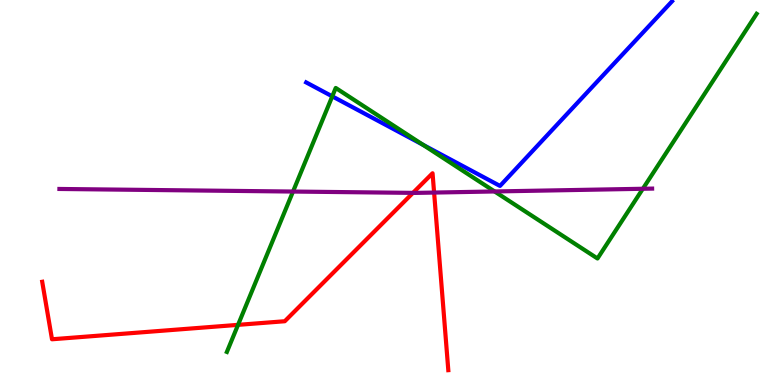[{'lines': ['blue', 'red'], 'intersections': []}, {'lines': ['green', 'red'], 'intersections': [{'x': 3.07, 'y': 1.56}]}, {'lines': ['purple', 'red'], 'intersections': [{'x': 5.33, 'y': 4.99}, {'x': 5.6, 'y': 5.0}]}, {'lines': ['blue', 'green'], 'intersections': [{'x': 4.29, 'y': 7.5}, {'x': 5.46, 'y': 6.24}]}, {'lines': ['blue', 'purple'], 'intersections': []}, {'lines': ['green', 'purple'], 'intersections': [{'x': 3.78, 'y': 5.02}, {'x': 6.38, 'y': 5.03}, {'x': 8.29, 'y': 5.1}]}]